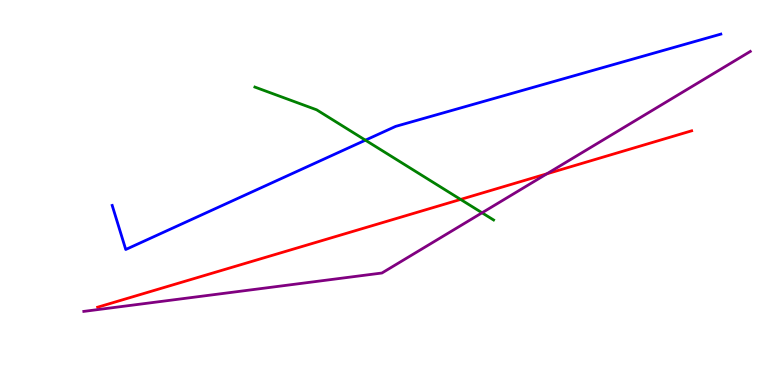[{'lines': ['blue', 'red'], 'intersections': []}, {'lines': ['green', 'red'], 'intersections': [{'x': 5.94, 'y': 4.82}]}, {'lines': ['purple', 'red'], 'intersections': [{'x': 7.06, 'y': 5.49}]}, {'lines': ['blue', 'green'], 'intersections': [{'x': 4.71, 'y': 6.36}]}, {'lines': ['blue', 'purple'], 'intersections': []}, {'lines': ['green', 'purple'], 'intersections': [{'x': 6.22, 'y': 4.47}]}]